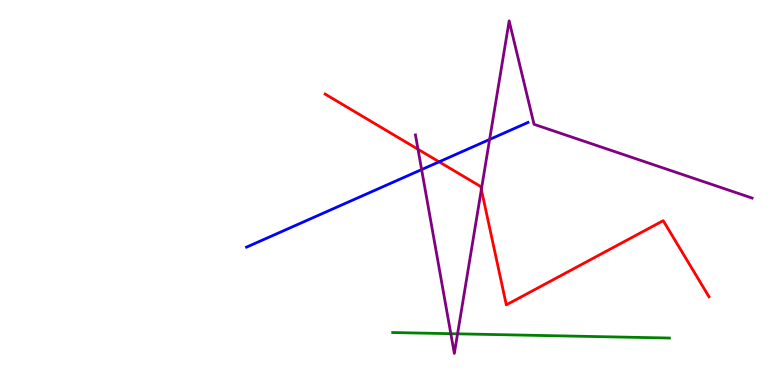[{'lines': ['blue', 'red'], 'intersections': [{'x': 5.67, 'y': 5.8}]}, {'lines': ['green', 'red'], 'intersections': []}, {'lines': ['purple', 'red'], 'intersections': [{'x': 5.39, 'y': 6.12}, {'x': 6.21, 'y': 5.08}]}, {'lines': ['blue', 'green'], 'intersections': []}, {'lines': ['blue', 'purple'], 'intersections': [{'x': 5.44, 'y': 5.6}, {'x': 6.32, 'y': 6.38}]}, {'lines': ['green', 'purple'], 'intersections': [{'x': 5.82, 'y': 1.33}, {'x': 5.9, 'y': 1.33}]}]